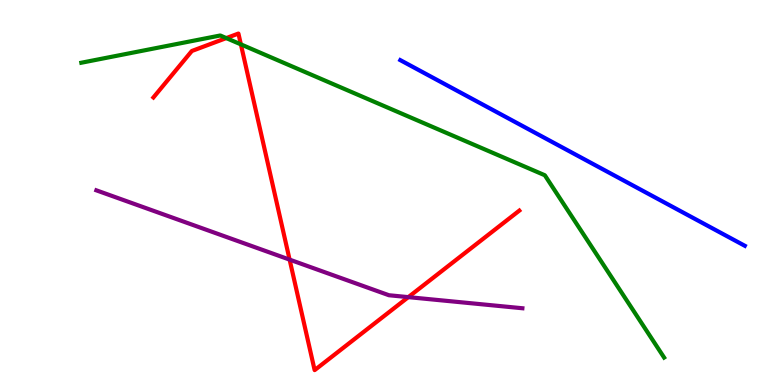[{'lines': ['blue', 'red'], 'intersections': []}, {'lines': ['green', 'red'], 'intersections': [{'x': 2.92, 'y': 9.01}, {'x': 3.11, 'y': 8.85}]}, {'lines': ['purple', 'red'], 'intersections': [{'x': 3.74, 'y': 3.26}, {'x': 5.27, 'y': 2.28}]}, {'lines': ['blue', 'green'], 'intersections': []}, {'lines': ['blue', 'purple'], 'intersections': []}, {'lines': ['green', 'purple'], 'intersections': []}]